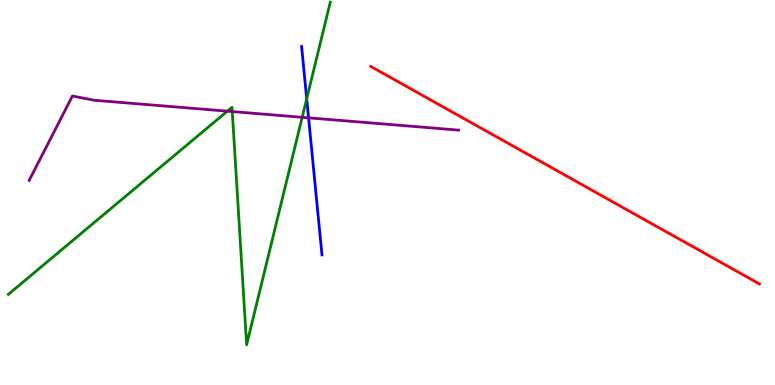[{'lines': ['blue', 'red'], 'intersections': []}, {'lines': ['green', 'red'], 'intersections': []}, {'lines': ['purple', 'red'], 'intersections': []}, {'lines': ['blue', 'green'], 'intersections': [{'x': 3.96, 'y': 7.43}]}, {'lines': ['blue', 'purple'], 'intersections': [{'x': 3.98, 'y': 6.94}]}, {'lines': ['green', 'purple'], 'intersections': [{'x': 2.93, 'y': 7.11}, {'x': 3.0, 'y': 7.1}, {'x': 3.9, 'y': 6.95}]}]